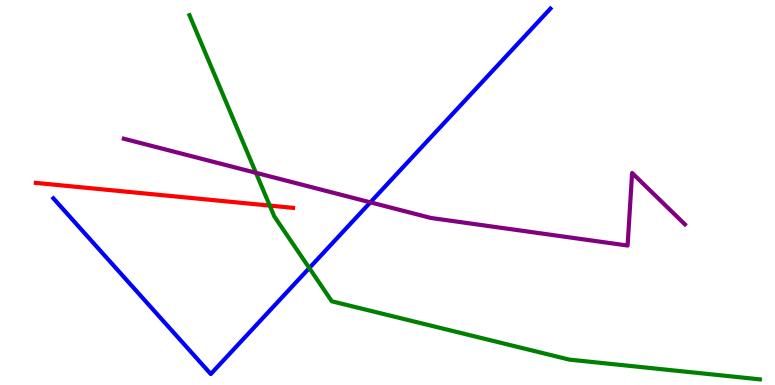[{'lines': ['blue', 'red'], 'intersections': []}, {'lines': ['green', 'red'], 'intersections': [{'x': 3.48, 'y': 4.66}]}, {'lines': ['purple', 'red'], 'intersections': []}, {'lines': ['blue', 'green'], 'intersections': [{'x': 3.99, 'y': 3.04}]}, {'lines': ['blue', 'purple'], 'intersections': [{'x': 4.78, 'y': 4.74}]}, {'lines': ['green', 'purple'], 'intersections': [{'x': 3.3, 'y': 5.51}]}]